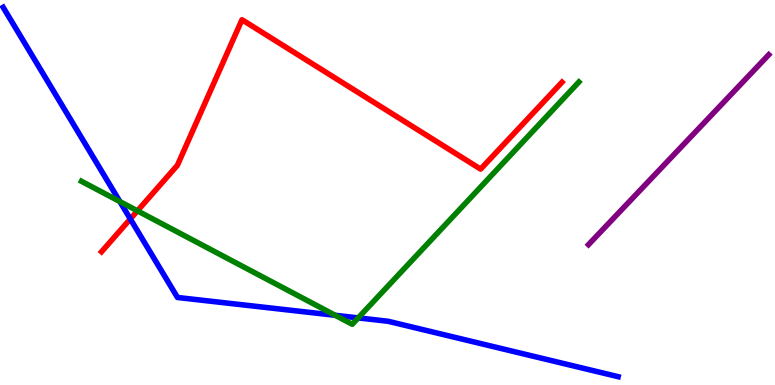[{'lines': ['blue', 'red'], 'intersections': [{'x': 1.68, 'y': 4.31}]}, {'lines': ['green', 'red'], 'intersections': [{'x': 1.77, 'y': 4.52}]}, {'lines': ['purple', 'red'], 'intersections': []}, {'lines': ['blue', 'green'], 'intersections': [{'x': 1.55, 'y': 4.76}, {'x': 4.33, 'y': 1.81}, {'x': 4.62, 'y': 1.74}]}, {'lines': ['blue', 'purple'], 'intersections': []}, {'lines': ['green', 'purple'], 'intersections': []}]